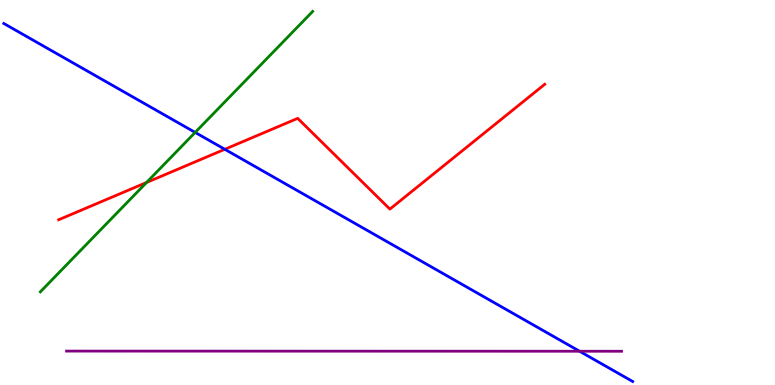[{'lines': ['blue', 'red'], 'intersections': [{'x': 2.9, 'y': 6.12}]}, {'lines': ['green', 'red'], 'intersections': [{'x': 1.89, 'y': 5.26}]}, {'lines': ['purple', 'red'], 'intersections': []}, {'lines': ['blue', 'green'], 'intersections': [{'x': 2.52, 'y': 6.56}]}, {'lines': ['blue', 'purple'], 'intersections': [{'x': 7.48, 'y': 0.877}]}, {'lines': ['green', 'purple'], 'intersections': []}]